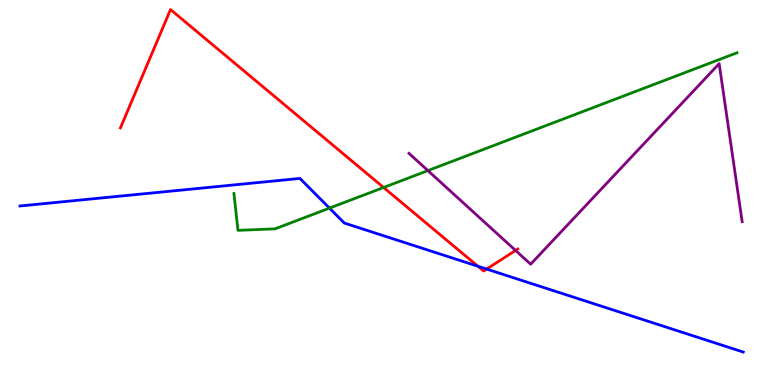[{'lines': ['blue', 'red'], 'intersections': [{'x': 6.17, 'y': 3.08}, {'x': 6.28, 'y': 3.01}]}, {'lines': ['green', 'red'], 'intersections': [{'x': 4.95, 'y': 5.13}]}, {'lines': ['purple', 'red'], 'intersections': [{'x': 6.65, 'y': 3.49}]}, {'lines': ['blue', 'green'], 'intersections': [{'x': 4.25, 'y': 4.59}]}, {'lines': ['blue', 'purple'], 'intersections': []}, {'lines': ['green', 'purple'], 'intersections': [{'x': 5.52, 'y': 5.57}]}]